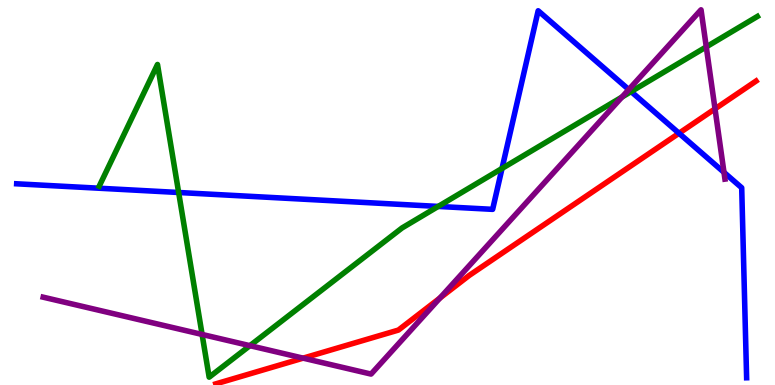[{'lines': ['blue', 'red'], 'intersections': [{'x': 8.76, 'y': 6.54}]}, {'lines': ['green', 'red'], 'intersections': []}, {'lines': ['purple', 'red'], 'intersections': [{'x': 3.91, 'y': 0.698}, {'x': 5.68, 'y': 2.26}, {'x': 9.23, 'y': 7.17}]}, {'lines': ['blue', 'green'], 'intersections': [{'x': 2.31, 'y': 5.0}, {'x': 5.65, 'y': 4.64}, {'x': 6.48, 'y': 5.62}, {'x': 8.14, 'y': 7.62}]}, {'lines': ['blue', 'purple'], 'intersections': [{'x': 8.11, 'y': 7.67}, {'x': 9.34, 'y': 5.52}]}, {'lines': ['green', 'purple'], 'intersections': [{'x': 2.61, 'y': 1.31}, {'x': 3.22, 'y': 1.02}, {'x': 8.03, 'y': 7.48}, {'x': 9.11, 'y': 8.78}]}]